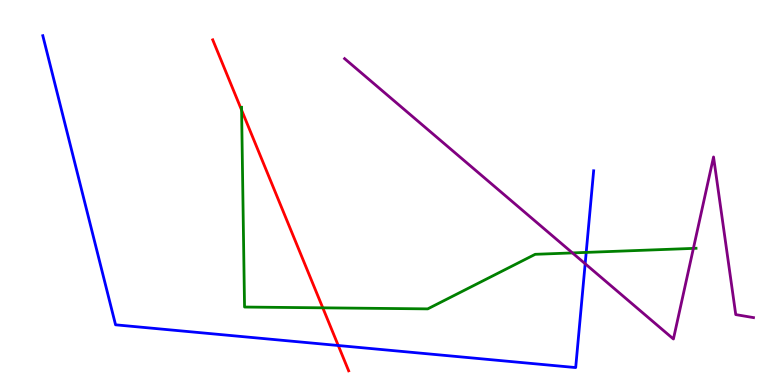[{'lines': ['blue', 'red'], 'intersections': [{'x': 4.36, 'y': 1.03}]}, {'lines': ['green', 'red'], 'intersections': [{'x': 3.12, 'y': 7.14}, {'x': 4.17, 'y': 2.0}]}, {'lines': ['purple', 'red'], 'intersections': []}, {'lines': ['blue', 'green'], 'intersections': [{'x': 7.56, 'y': 3.44}]}, {'lines': ['blue', 'purple'], 'intersections': [{'x': 7.55, 'y': 3.15}]}, {'lines': ['green', 'purple'], 'intersections': [{'x': 7.39, 'y': 3.43}, {'x': 8.95, 'y': 3.55}]}]